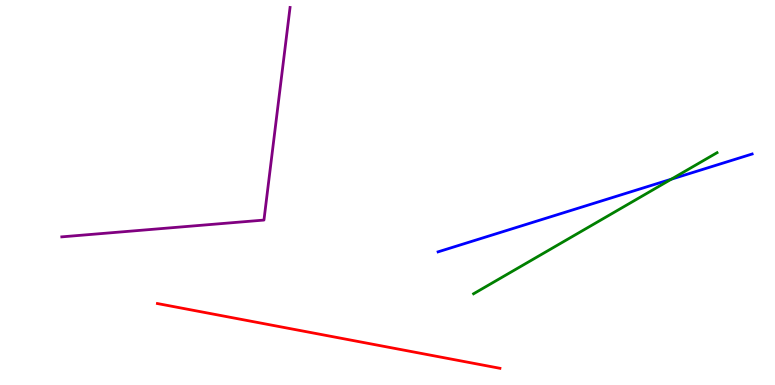[{'lines': ['blue', 'red'], 'intersections': []}, {'lines': ['green', 'red'], 'intersections': []}, {'lines': ['purple', 'red'], 'intersections': []}, {'lines': ['blue', 'green'], 'intersections': [{'x': 8.66, 'y': 5.35}]}, {'lines': ['blue', 'purple'], 'intersections': []}, {'lines': ['green', 'purple'], 'intersections': []}]